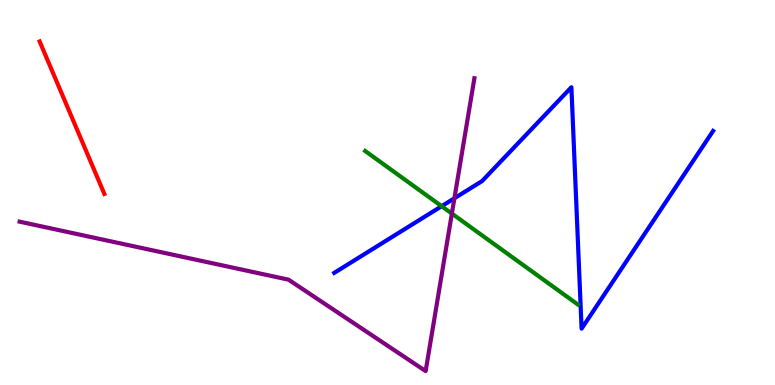[{'lines': ['blue', 'red'], 'intersections': []}, {'lines': ['green', 'red'], 'intersections': []}, {'lines': ['purple', 'red'], 'intersections': []}, {'lines': ['blue', 'green'], 'intersections': [{'x': 5.7, 'y': 4.64}]}, {'lines': ['blue', 'purple'], 'intersections': [{'x': 5.86, 'y': 4.85}]}, {'lines': ['green', 'purple'], 'intersections': [{'x': 5.83, 'y': 4.45}]}]